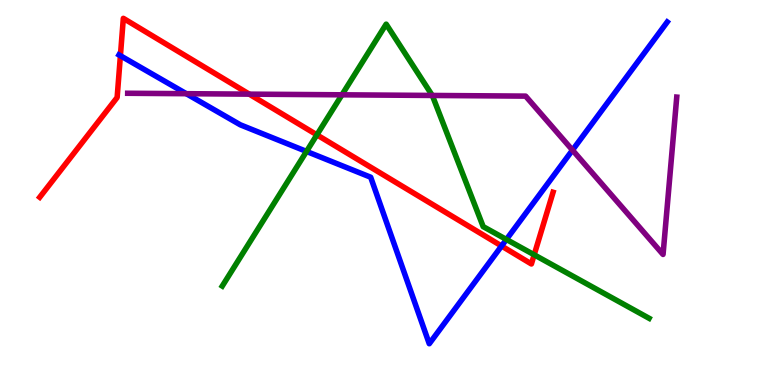[{'lines': ['blue', 'red'], 'intersections': [{'x': 1.55, 'y': 8.55}, {'x': 6.47, 'y': 3.61}]}, {'lines': ['green', 'red'], 'intersections': [{'x': 4.09, 'y': 6.5}, {'x': 6.89, 'y': 3.38}]}, {'lines': ['purple', 'red'], 'intersections': [{'x': 3.22, 'y': 7.55}]}, {'lines': ['blue', 'green'], 'intersections': [{'x': 3.96, 'y': 6.07}, {'x': 6.53, 'y': 3.78}]}, {'lines': ['blue', 'purple'], 'intersections': [{'x': 2.4, 'y': 7.57}, {'x': 7.39, 'y': 6.1}]}, {'lines': ['green', 'purple'], 'intersections': [{'x': 4.41, 'y': 7.54}, {'x': 5.58, 'y': 7.52}]}]